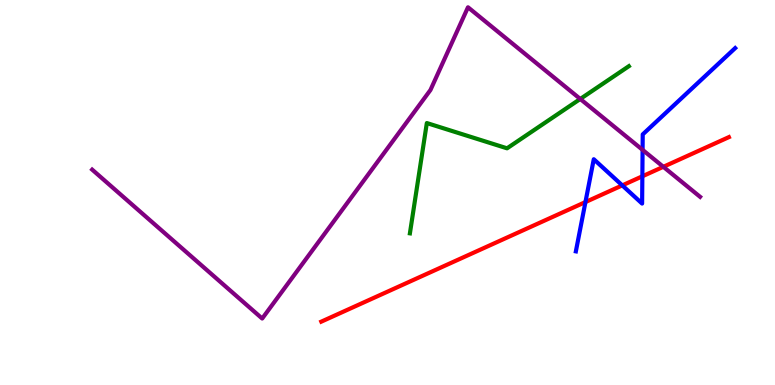[{'lines': ['blue', 'red'], 'intersections': [{'x': 7.55, 'y': 4.75}, {'x': 8.03, 'y': 5.18}, {'x': 8.29, 'y': 5.42}]}, {'lines': ['green', 'red'], 'intersections': []}, {'lines': ['purple', 'red'], 'intersections': [{'x': 8.56, 'y': 5.67}]}, {'lines': ['blue', 'green'], 'intersections': []}, {'lines': ['blue', 'purple'], 'intersections': [{'x': 8.29, 'y': 6.11}]}, {'lines': ['green', 'purple'], 'intersections': [{'x': 7.49, 'y': 7.43}]}]